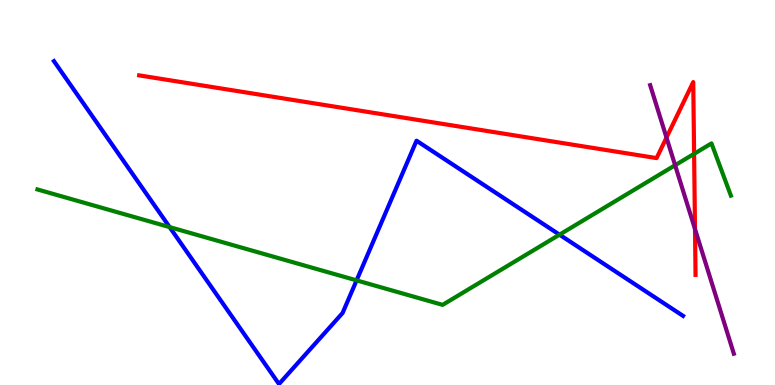[{'lines': ['blue', 'red'], 'intersections': []}, {'lines': ['green', 'red'], 'intersections': [{'x': 8.96, 'y': 6.0}]}, {'lines': ['purple', 'red'], 'intersections': [{'x': 8.6, 'y': 6.43}, {'x': 8.97, 'y': 4.05}]}, {'lines': ['blue', 'green'], 'intersections': [{'x': 2.19, 'y': 4.1}, {'x': 4.6, 'y': 2.72}, {'x': 7.22, 'y': 3.9}]}, {'lines': ['blue', 'purple'], 'intersections': []}, {'lines': ['green', 'purple'], 'intersections': [{'x': 8.71, 'y': 5.71}]}]